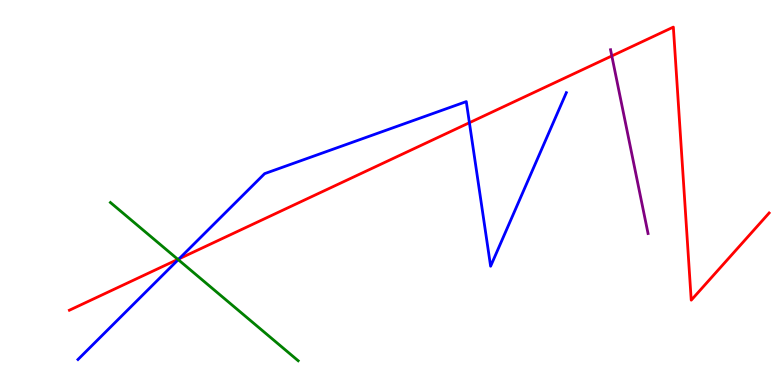[{'lines': ['blue', 'red'], 'intersections': [{'x': 2.31, 'y': 3.28}, {'x': 6.06, 'y': 6.81}]}, {'lines': ['green', 'red'], 'intersections': [{'x': 2.3, 'y': 3.26}]}, {'lines': ['purple', 'red'], 'intersections': [{'x': 7.89, 'y': 8.55}]}, {'lines': ['blue', 'green'], 'intersections': [{'x': 2.3, 'y': 3.26}]}, {'lines': ['blue', 'purple'], 'intersections': []}, {'lines': ['green', 'purple'], 'intersections': []}]